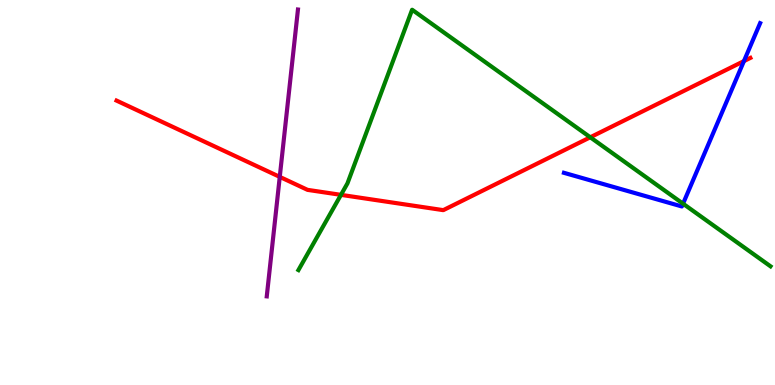[{'lines': ['blue', 'red'], 'intersections': [{'x': 9.6, 'y': 8.41}]}, {'lines': ['green', 'red'], 'intersections': [{'x': 4.4, 'y': 4.94}, {'x': 7.62, 'y': 6.43}]}, {'lines': ['purple', 'red'], 'intersections': [{'x': 3.61, 'y': 5.41}]}, {'lines': ['blue', 'green'], 'intersections': [{'x': 8.81, 'y': 4.71}]}, {'lines': ['blue', 'purple'], 'intersections': []}, {'lines': ['green', 'purple'], 'intersections': []}]